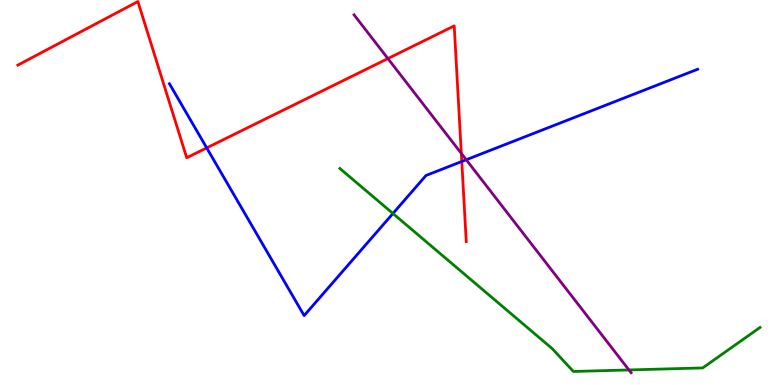[{'lines': ['blue', 'red'], 'intersections': [{'x': 2.67, 'y': 6.16}, {'x': 5.96, 'y': 5.81}]}, {'lines': ['green', 'red'], 'intersections': []}, {'lines': ['purple', 'red'], 'intersections': [{'x': 5.01, 'y': 8.48}, {'x': 5.95, 'y': 6.02}]}, {'lines': ['blue', 'green'], 'intersections': [{'x': 5.07, 'y': 4.45}]}, {'lines': ['blue', 'purple'], 'intersections': [{'x': 6.02, 'y': 5.85}]}, {'lines': ['green', 'purple'], 'intersections': [{'x': 8.12, 'y': 0.391}]}]